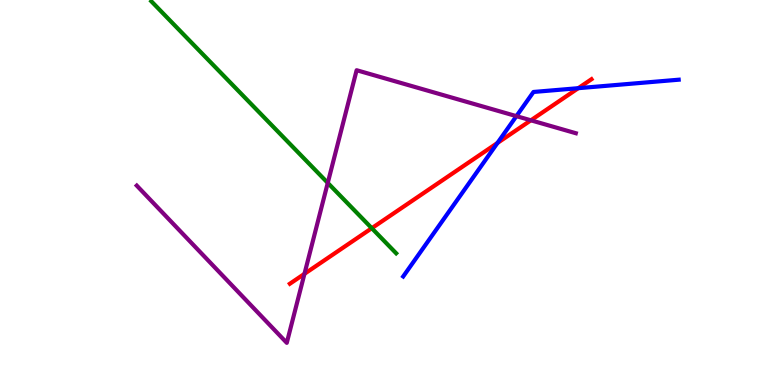[{'lines': ['blue', 'red'], 'intersections': [{'x': 6.42, 'y': 6.29}, {'x': 7.46, 'y': 7.71}]}, {'lines': ['green', 'red'], 'intersections': [{'x': 4.8, 'y': 4.07}]}, {'lines': ['purple', 'red'], 'intersections': [{'x': 3.93, 'y': 2.89}, {'x': 6.85, 'y': 6.88}]}, {'lines': ['blue', 'green'], 'intersections': []}, {'lines': ['blue', 'purple'], 'intersections': [{'x': 6.66, 'y': 6.98}]}, {'lines': ['green', 'purple'], 'intersections': [{'x': 4.23, 'y': 5.25}]}]